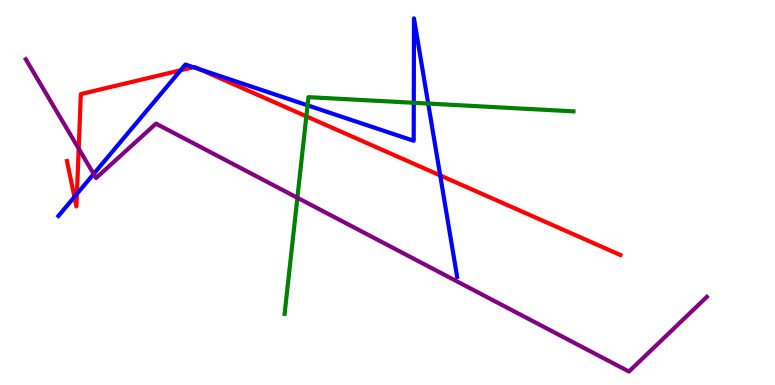[{'lines': ['blue', 'red'], 'intersections': [{'x': 0.96, 'y': 4.89}, {'x': 0.993, 'y': 4.96}, {'x': 2.33, 'y': 8.17}, {'x': 2.5, 'y': 8.25}, {'x': 2.58, 'y': 8.2}, {'x': 5.68, 'y': 5.44}]}, {'lines': ['green', 'red'], 'intersections': [{'x': 3.95, 'y': 6.98}]}, {'lines': ['purple', 'red'], 'intersections': [{'x': 1.02, 'y': 6.14}]}, {'lines': ['blue', 'green'], 'intersections': [{'x': 3.97, 'y': 7.26}, {'x': 5.34, 'y': 7.33}, {'x': 5.53, 'y': 7.31}]}, {'lines': ['blue', 'purple'], 'intersections': [{'x': 1.21, 'y': 5.48}]}, {'lines': ['green', 'purple'], 'intersections': [{'x': 3.84, 'y': 4.86}]}]